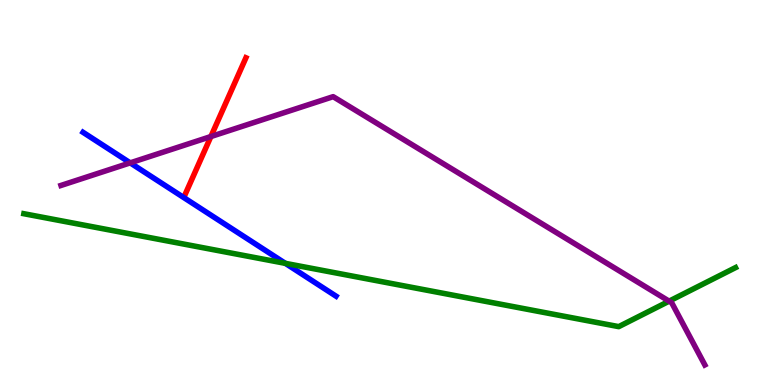[{'lines': ['blue', 'red'], 'intersections': []}, {'lines': ['green', 'red'], 'intersections': []}, {'lines': ['purple', 'red'], 'intersections': [{'x': 2.72, 'y': 6.45}]}, {'lines': ['blue', 'green'], 'intersections': [{'x': 3.68, 'y': 3.16}]}, {'lines': ['blue', 'purple'], 'intersections': [{'x': 1.68, 'y': 5.77}]}, {'lines': ['green', 'purple'], 'intersections': [{'x': 8.63, 'y': 2.18}]}]